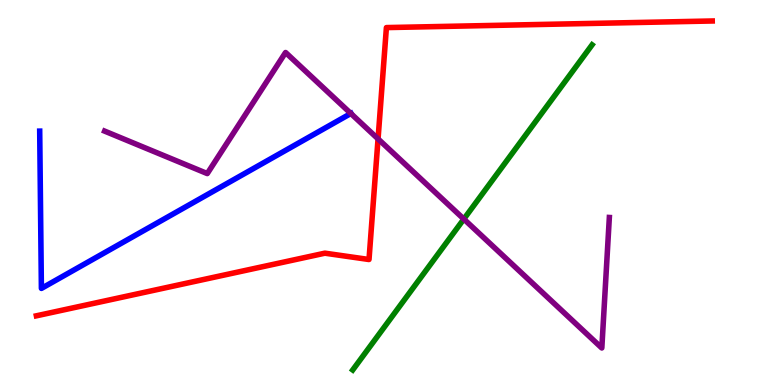[{'lines': ['blue', 'red'], 'intersections': []}, {'lines': ['green', 'red'], 'intersections': []}, {'lines': ['purple', 'red'], 'intersections': [{'x': 4.88, 'y': 6.39}]}, {'lines': ['blue', 'green'], 'intersections': []}, {'lines': ['blue', 'purple'], 'intersections': [{'x': 4.53, 'y': 7.05}]}, {'lines': ['green', 'purple'], 'intersections': [{'x': 5.98, 'y': 4.31}]}]